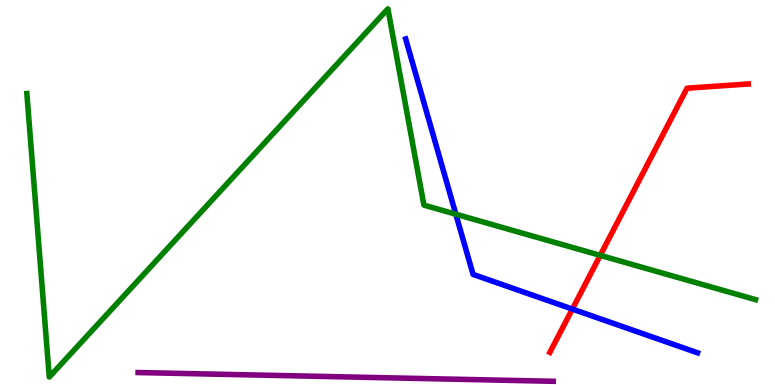[{'lines': ['blue', 'red'], 'intersections': [{'x': 7.39, 'y': 1.97}]}, {'lines': ['green', 'red'], 'intersections': [{'x': 7.74, 'y': 3.37}]}, {'lines': ['purple', 'red'], 'intersections': []}, {'lines': ['blue', 'green'], 'intersections': [{'x': 5.88, 'y': 4.44}]}, {'lines': ['blue', 'purple'], 'intersections': []}, {'lines': ['green', 'purple'], 'intersections': []}]